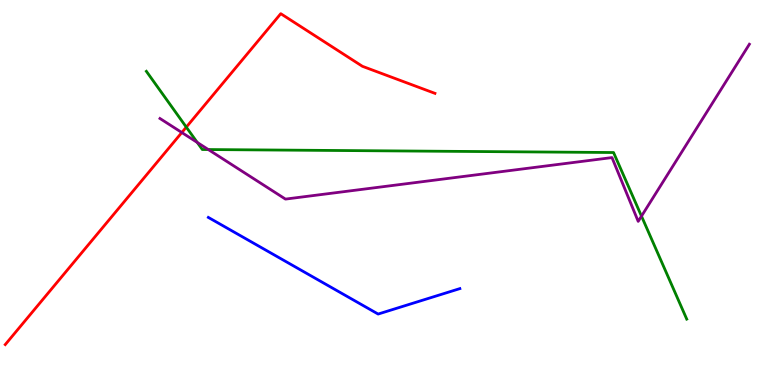[{'lines': ['blue', 'red'], 'intersections': []}, {'lines': ['green', 'red'], 'intersections': [{'x': 2.4, 'y': 6.7}]}, {'lines': ['purple', 'red'], 'intersections': [{'x': 2.35, 'y': 6.56}]}, {'lines': ['blue', 'green'], 'intersections': []}, {'lines': ['blue', 'purple'], 'intersections': []}, {'lines': ['green', 'purple'], 'intersections': [{'x': 2.55, 'y': 6.3}, {'x': 2.69, 'y': 6.12}, {'x': 8.28, 'y': 4.39}]}]